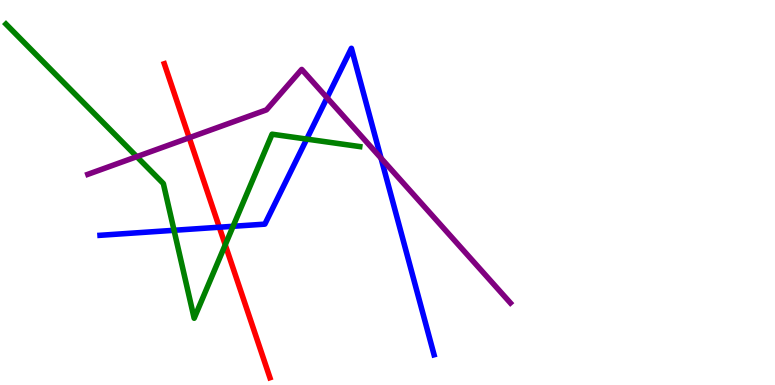[{'lines': ['blue', 'red'], 'intersections': [{'x': 2.83, 'y': 4.1}]}, {'lines': ['green', 'red'], 'intersections': [{'x': 2.91, 'y': 3.64}]}, {'lines': ['purple', 'red'], 'intersections': [{'x': 2.44, 'y': 6.42}]}, {'lines': ['blue', 'green'], 'intersections': [{'x': 2.25, 'y': 4.02}, {'x': 3.01, 'y': 4.12}, {'x': 3.96, 'y': 6.39}]}, {'lines': ['blue', 'purple'], 'intersections': [{'x': 4.22, 'y': 7.46}, {'x': 4.92, 'y': 5.89}]}, {'lines': ['green', 'purple'], 'intersections': [{'x': 1.77, 'y': 5.93}]}]